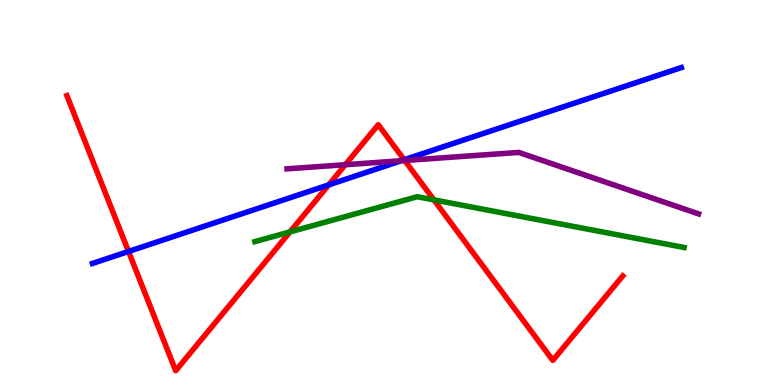[{'lines': ['blue', 'red'], 'intersections': [{'x': 1.66, 'y': 3.47}, {'x': 4.24, 'y': 5.2}, {'x': 5.22, 'y': 5.85}]}, {'lines': ['green', 'red'], 'intersections': [{'x': 3.74, 'y': 3.98}, {'x': 5.6, 'y': 4.81}]}, {'lines': ['purple', 'red'], 'intersections': [{'x': 4.46, 'y': 5.72}, {'x': 5.22, 'y': 5.83}]}, {'lines': ['blue', 'green'], 'intersections': []}, {'lines': ['blue', 'purple'], 'intersections': [{'x': 5.18, 'y': 5.82}]}, {'lines': ['green', 'purple'], 'intersections': []}]